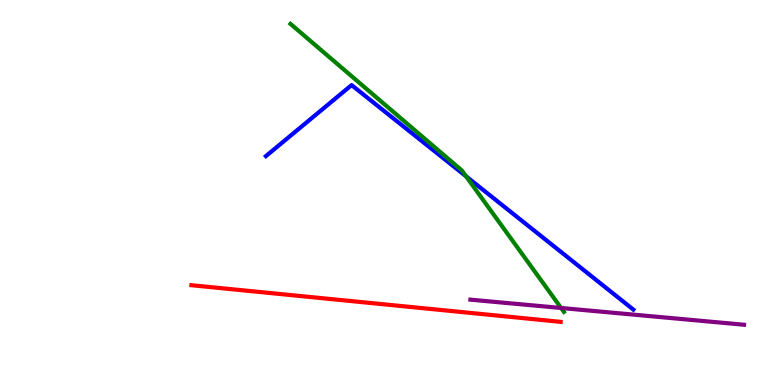[{'lines': ['blue', 'red'], 'intersections': []}, {'lines': ['green', 'red'], 'intersections': []}, {'lines': ['purple', 'red'], 'intersections': []}, {'lines': ['blue', 'green'], 'intersections': [{'x': 6.01, 'y': 5.42}]}, {'lines': ['blue', 'purple'], 'intersections': []}, {'lines': ['green', 'purple'], 'intersections': [{'x': 7.24, 'y': 2.0}]}]